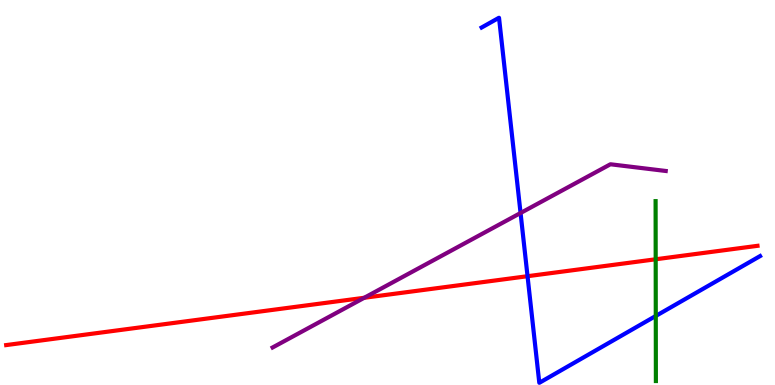[{'lines': ['blue', 'red'], 'intersections': [{'x': 6.81, 'y': 2.83}]}, {'lines': ['green', 'red'], 'intersections': [{'x': 8.46, 'y': 3.27}]}, {'lines': ['purple', 'red'], 'intersections': [{'x': 4.7, 'y': 2.27}]}, {'lines': ['blue', 'green'], 'intersections': [{'x': 8.46, 'y': 1.79}]}, {'lines': ['blue', 'purple'], 'intersections': [{'x': 6.72, 'y': 4.47}]}, {'lines': ['green', 'purple'], 'intersections': []}]